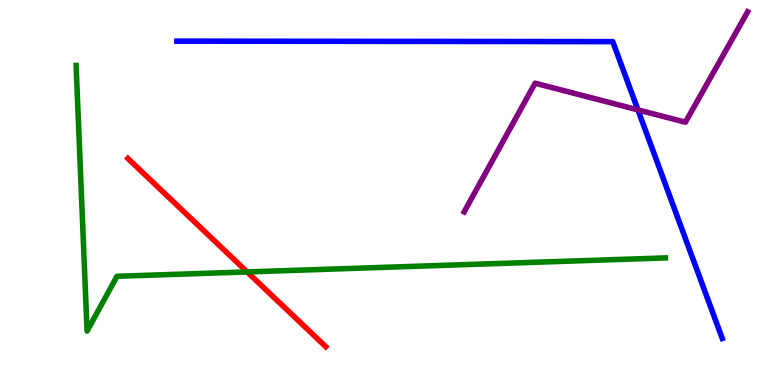[{'lines': ['blue', 'red'], 'intersections': []}, {'lines': ['green', 'red'], 'intersections': [{'x': 3.19, 'y': 2.94}]}, {'lines': ['purple', 'red'], 'intersections': []}, {'lines': ['blue', 'green'], 'intersections': []}, {'lines': ['blue', 'purple'], 'intersections': [{'x': 8.23, 'y': 7.15}]}, {'lines': ['green', 'purple'], 'intersections': []}]